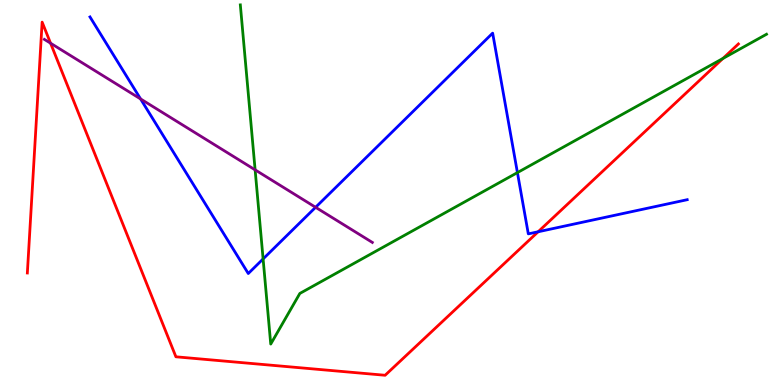[{'lines': ['blue', 'red'], 'intersections': [{'x': 6.94, 'y': 3.98}]}, {'lines': ['green', 'red'], 'intersections': [{'x': 9.33, 'y': 8.48}]}, {'lines': ['purple', 'red'], 'intersections': [{'x': 0.653, 'y': 8.88}]}, {'lines': ['blue', 'green'], 'intersections': [{'x': 3.39, 'y': 3.27}, {'x': 6.68, 'y': 5.52}]}, {'lines': ['blue', 'purple'], 'intersections': [{'x': 1.81, 'y': 7.43}, {'x': 4.07, 'y': 4.62}]}, {'lines': ['green', 'purple'], 'intersections': [{'x': 3.29, 'y': 5.59}]}]